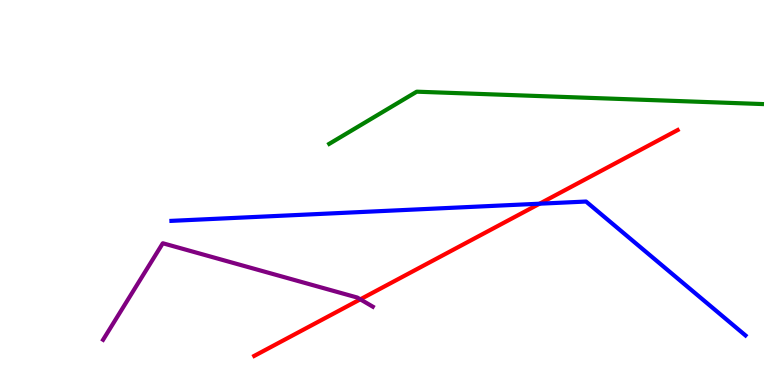[{'lines': ['blue', 'red'], 'intersections': [{'x': 6.96, 'y': 4.71}]}, {'lines': ['green', 'red'], 'intersections': []}, {'lines': ['purple', 'red'], 'intersections': [{'x': 4.65, 'y': 2.23}]}, {'lines': ['blue', 'green'], 'intersections': []}, {'lines': ['blue', 'purple'], 'intersections': []}, {'lines': ['green', 'purple'], 'intersections': []}]